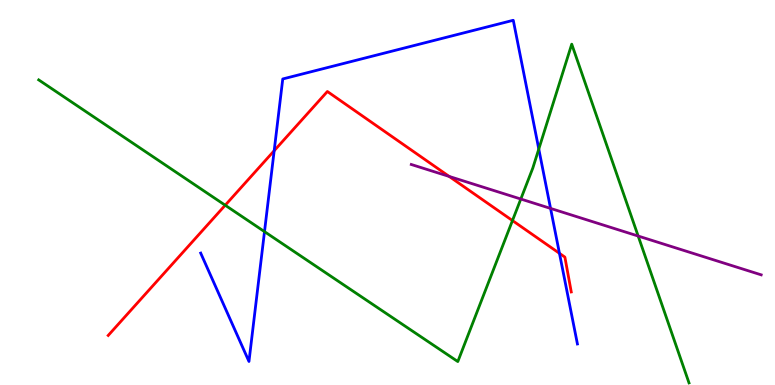[{'lines': ['blue', 'red'], 'intersections': [{'x': 3.54, 'y': 6.09}, {'x': 7.22, 'y': 3.42}]}, {'lines': ['green', 'red'], 'intersections': [{'x': 2.91, 'y': 4.67}, {'x': 6.61, 'y': 4.27}]}, {'lines': ['purple', 'red'], 'intersections': [{'x': 5.8, 'y': 5.42}]}, {'lines': ['blue', 'green'], 'intersections': [{'x': 3.41, 'y': 3.98}, {'x': 6.95, 'y': 6.13}]}, {'lines': ['blue', 'purple'], 'intersections': [{'x': 7.1, 'y': 4.59}]}, {'lines': ['green', 'purple'], 'intersections': [{'x': 6.72, 'y': 4.83}, {'x': 8.23, 'y': 3.87}]}]